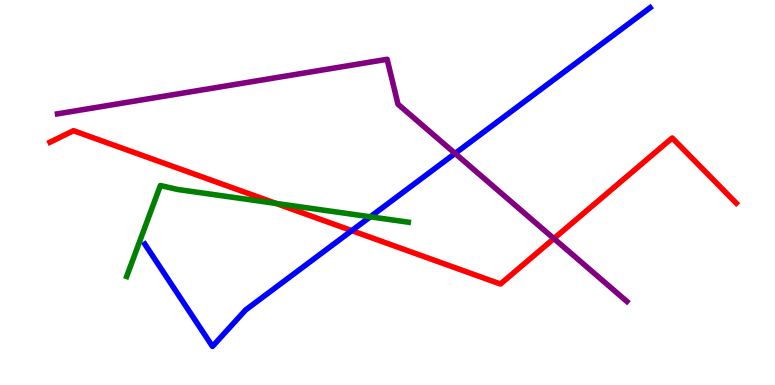[{'lines': ['blue', 'red'], 'intersections': [{'x': 4.54, 'y': 4.01}]}, {'lines': ['green', 'red'], 'intersections': [{'x': 3.56, 'y': 4.72}]}, {'lines': ['purple', 'red'], 'intersections': [{'x': 7.15, 'y': 3.8}]}, {'lines': ['blue', 'green'], 'intersections': [{'x': 4.78, 'y': 4.37}]}, {'lines': ['blue', 'purple'], 'intersections': [{'x': 5.87, 'y': 6.01}]}, {'lines': ['green', 'purple'], 'intersections': []}]